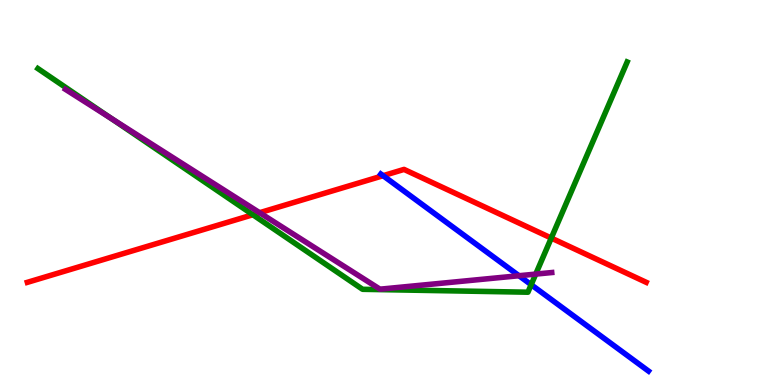[{'lines': ['blue', 'red'], 'intersections': [{'x': 4.94, 'y': 5.44}]}, {'lines': ['green', 'red'], 'intersections': [{'x': 3.26, 'y': 4.42}, {'x': 7.11, 'y': 3.82}]}, {'lines': ['purple', 'red'], 'intersections': [{'x': 3.35, 'y': 4.48}]}, {'lines': ['blue', 'green'], 'intersections': [{'x': 6.85, 'y': 2.61}]}, {'lines': ['blue', 'purple'], 'intersections': [{'x': 6.7, 'y': 2.84}]}, {'lines': ['green', 'purple'], 'intersections': [{'x': 1.44, 'y': 6.92}, {'x': 6.91, 'y': 2.88}]}]